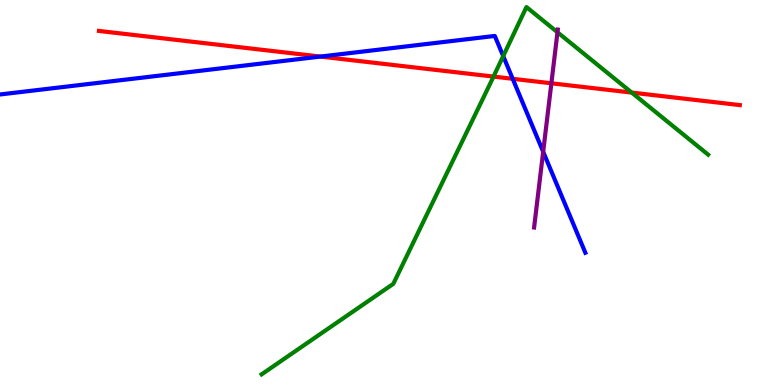[{'lines': ['blue', 'red'], 'intersections': [{'x': 4.14, 'y': 8.53}, {'x': 6.62, 'y': 7.95}]}, {'lines': ['green', 'red'], 'intersections': [{'x': 6.37, 'y': 8.01}, {'x': 8.15, 'y': 7.6}]}, {'lines': ['purple', 'red'], 'intersections': [{'x': 7.11, 'y': 7.84}]}, {'lines': ['blue', 'green'], 'intersections': [{'x': 6.49, 'y': 8.54}]}, {'lines': ['blue', 'purple'], 'intersections': [{'x': 7.01, 'y': 6.06}]}, {'lines': ['green', 'purple'], 'intersections': [{'x': 7.19, 'y': 9.16}]}]